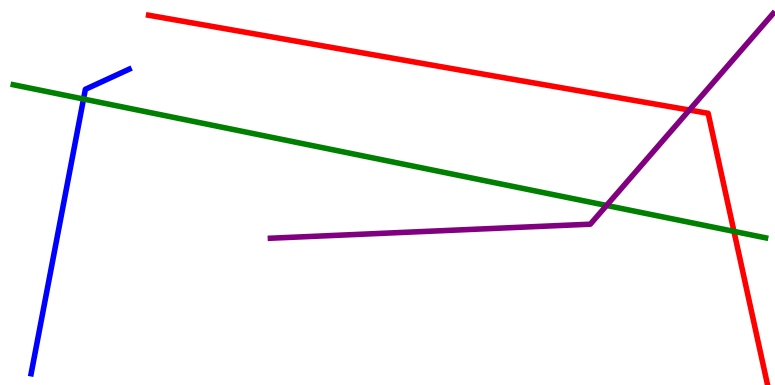[{'lines': ['blue', 'red'], 'intersections': []}, {'lines': ['green', 'red'], 'intersections': [{'x': 9.47, 'y': 3.99}]}, {'lines': ['purple', 'red'], 'intersections': [{'x': 8.9, 'y': 7.14}]}, {'lines': ['blue', 'green'], 'intersections': [{'x': 1.08, 'y': 7.43}]}, {'lines': ['blue', 'purple'], 'intersections': []}, {'lines': ['green', 'purple'], 'intersections': [{'x': 7.83, 'y': 4.66}]}]